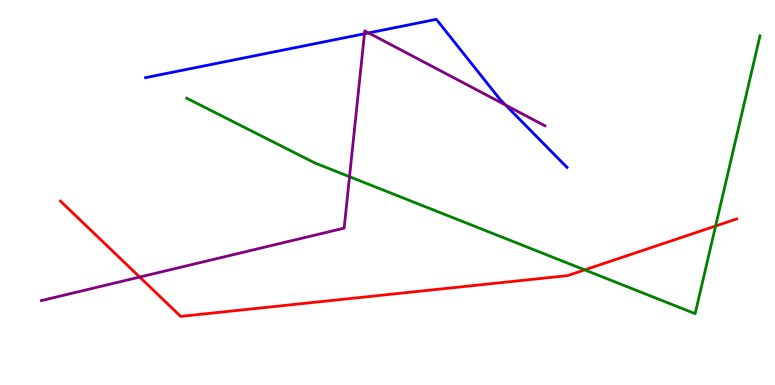[{'lines': ['blue', 'red'], 'intersections': []}, {'lines': ['green', 'red'], 'intersections': [{'x': 7.54, 'y': 2.99}, {'x': 9.23, 'y': 4.13}]}, {'lines': ['purple', 'red'], 'intersections': [{'x': 1.8, 'y': 2.8}]}, {'lines': ['blue', 'green'], 'intersections': []}, {'lines': ['blue', 'purple'], 'intersections': [{'x': 4.7, 'y': 9.12}, {'x': 4.76, 'y': 9.14}, {'x': 6.52, 'y': 7.27}]}, {'lines': ['green', 'purple'], 'intersections': [{'x': 4.51, 'y': 5.41}]}]